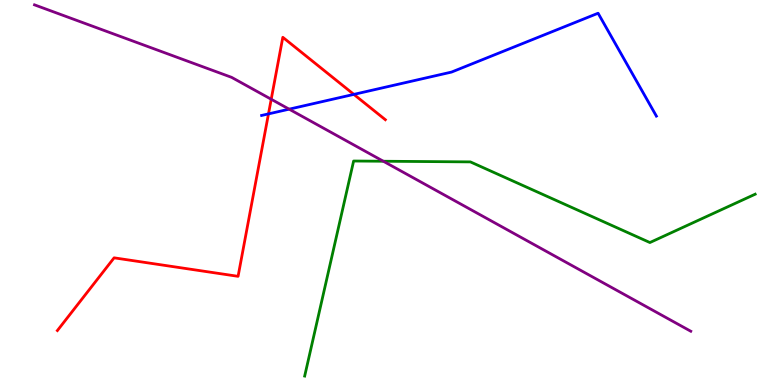[{'lines': ['blue', 'red'], 'intersections': [{'x': 3.46, 'y': 7.04}, {'x': 4.57, 'y': 7.55}]}, {'lines': ['green', 'red'], 'intersections': []}, {'lines': ['purple', 'red'], 'intersections': [{'x': 3.5, 'y': 7.42}]}, {'lines': ['blue', 'green'], 'intersections': []}, {'lines': ['blue', 'purple'], 'intersections': [{'x': 3.73, 'y': 7.16}]}, {'lines': ['green', 'purple'], 'intersections': [{'x': 4.95, 'y': 5.81}]}]